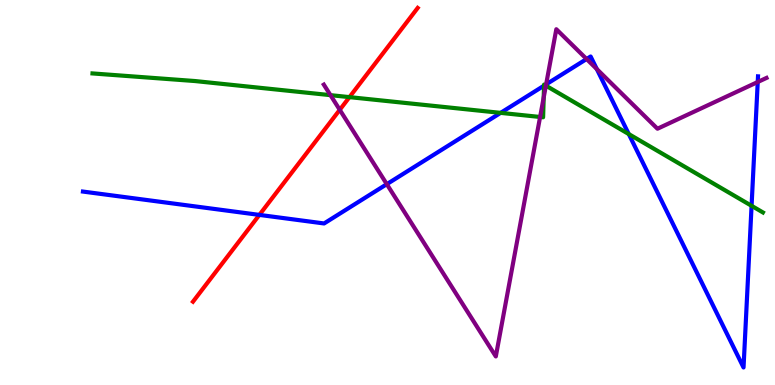[{'lines': ['blue', 'red'], 'intersections': [{'x': 3.35, 'y': 4.42}]}, {'lines': ['green', 'red'], 'intersections': [{'x': 4.51, 'y': 7.48}]}, {'lines': ['purple', 'red'], 'intersections': [{'x': 4.38, 'y': 7.15}]}, {'lines': ['blue', 'green'], 'intersections': [{'x': 6.46, 'y': 7.07}, {'x': 7.02, 'y': 7.77}, {'x': 7.03, 'y': 7.79}, {'x': 8.11, 'y': 6.52}, {'x': 9.7, 'y': 4.65}]}, {'lines': ['blue', 'purple'], 'intersections': [{'x': 4.99, 'y': 5.22}, {'x': 7.05, 'y': 7.81}, {'x': 7.57, 'y': 8.47}, {'x': 7.7, 'y': 8.21}, {'x': 9.78, 'y': 7.87}]}, {'lines': ['green', 'purple'], 'intersections': [{'x': 4.26, 'y': 7.53}, {'x': 6.97, 'y': 6.96}, {'x': 7.02, 'y': 7.47}, {'x': 7.04, 'y': 7.78}]}]